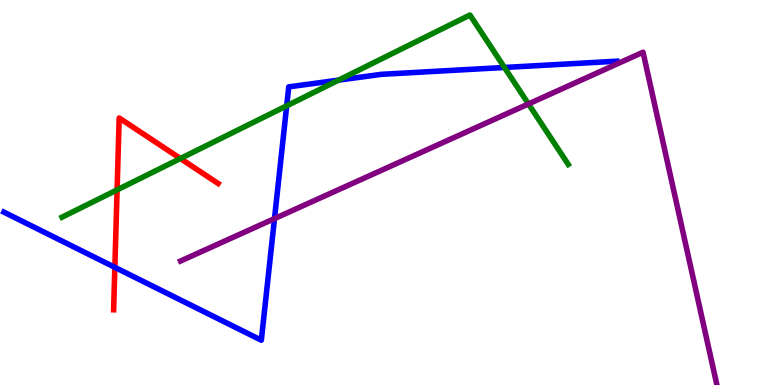[{'lines': ['blue', 'red'], 'intersections': [{'x': 1.48, 'y': 3.06}]}, {'lines': ['green', 'red'], 'intersections': [{'x': 1.51, 'y': 5.07}, {'x': 2.33, 'y': 5.88}]}, {'lines': ['purple', 'red'], 'intersections': []}, {'lines': ['blue', 'green'], 'intersections': [{'x': 3.7, 'y': 7.25}, {'x': 4.37, 'y': 7.92}, {'x': 6.51, 'y': 8.25}]}, {'lines': ['blue', 'purple'], 'intersections': [{'x': 3.54, 'y': 4.32}]}, {'lines': ['green', 'purple'], 'intersections': [{'x': 6.82, 'y': 7.3}]}]